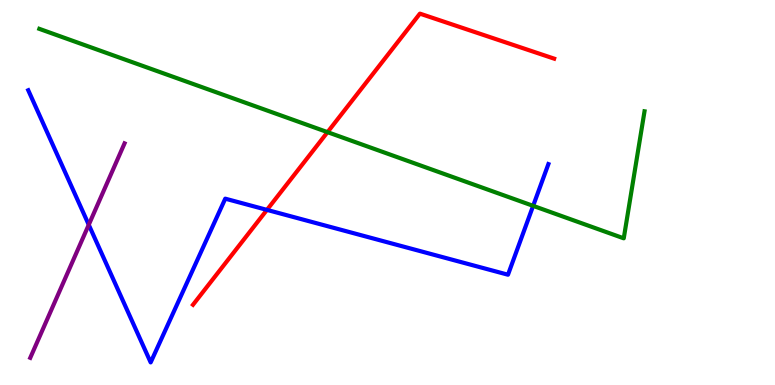[{'lines': ['blue', 'red'], 'intersections': [{'x': 3.44, 'y': 4.55}]}, {'lines': ['green', 'red'], 'intersections': [{'x': 4.23, 'y': 6.57}]}, {'lines': ['purple', 'red'], 'intersections': []}, {'lines': ['blue', 'green'], 'intersections': [{'x': 6.88, 'y': 4.65}]}, {'lines': ['blue', 'purple'], 'intersections': [{'x': 1.15, 'y': 4.16}]}, {'lines': ['green', 'purple'], 'intersections': []}]